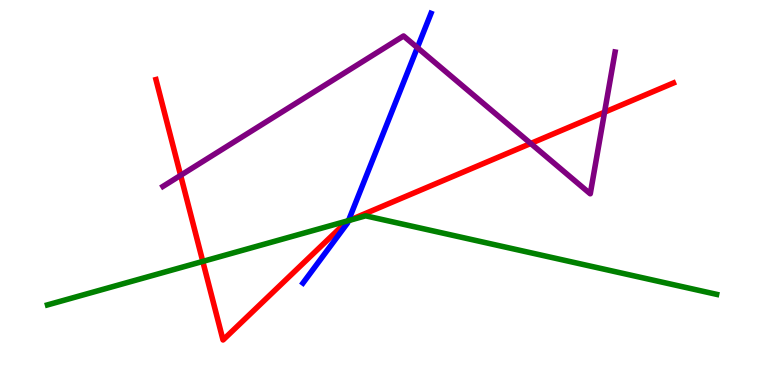[{'lines': ['blue', 'red'], 'intersections': [{'x': 4.5, 'y': 4.27}]}, {'lines': ['green', 'red'], 'intersections': [{'x': 2.62, 'y': 3.21}, {'x': 4.5, 'y': 4.27}]}, {'lines': ['purple', 'red'], 'intersections': [{'x': 2.33, 'y': 5.45}, {'x': 6.85, 'y': 6.27}, {'x': 7.8, 'y': 7.09}]}, {'lines': ['blue', 'green'], 'intersections': [{'x': 4.5, 'y': 4.27}]}, {'lines': ['blue', 'purple'], 'intersections': [{'x': 5.39, 'y': 8.76}]}, {'lines': ['green', 'purple'], 'intersections': []}]